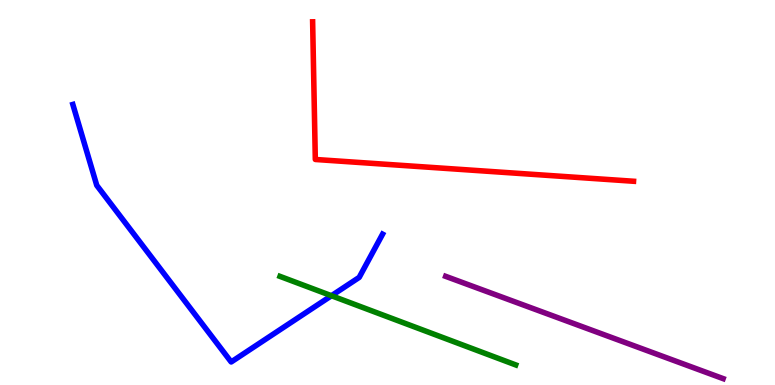[{'lines': ['blue', 'red'], 'intersections': []}, {'lines': ['green', 'red'], 'intersections': []}, {'lines': ['purple', 'red'], 'intersections': []}, {'lines': ['blue', 'green'], 'intersections': [{'x': 4.28, 'y': 2.32}]}, {'lines': ['blue', 'purple'], 'intersections': []}, {'lines': ['green', 'purple'], 'intersections': []}]